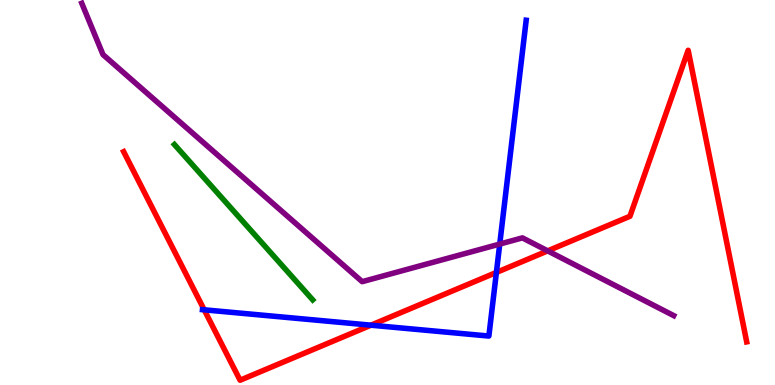[{'lines': ['blue', 'red'], 'intersections': [{'x': 2.63, 'y': 1.95}, {'x': 4.79, 'y': 1.55}, {'x': 6.41, 'y': 2.92}]}, {'lines': ['green', 'red'], 'intersections': []}, {'lines': ['purple', 'red'], 'intersections': [{'x': 7.07, 'y': 3.48}]}, {'lines': ['blue', 'green'], 'intersections': []}, {'lines': ['blue', 'purple'], 'intersections': [{'x': 6.45, 'y': 3.66}]}, {'lines': ['green', 'purple'], 'intersections': []}]